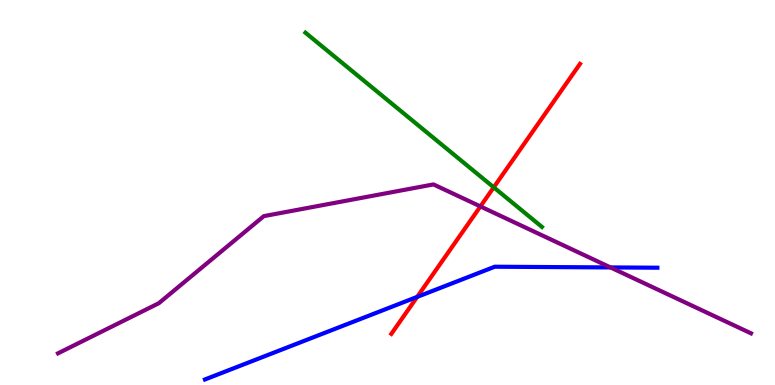[{'lines': ['blue', 'red'], 'intersections': [{'x': 5.38, 'y': 2.29}]}, {'lines': ['green', 'red'], 'intersections': [{'x': 6.37, 'y': 5.13}]}, {'lines': ['purple', 'red'], 'intersections': [{'x': 6.2, 'y': 4.64}]}, {'lines': ['blue', 'green'], 'intersections': []}, {'lines': ['blue', 'purple'], 'intersections': [{'x': 7.88, 'y': 3.05}]}, {'lines': ['green', 'purple'], 'intersections': []}]